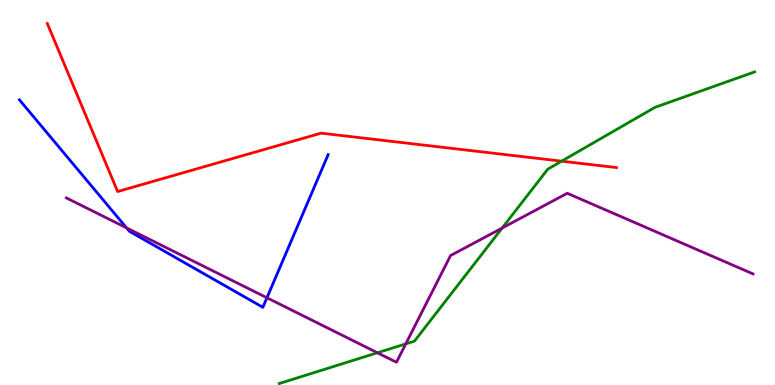[{'lines': ['blue', 'red'], 'intersections': []}, {'lines': ['green', 'red'], 'intersections': [{'x': 7.25, 'y': 5.81}]}, {'lines': ['purple', 'red'], 'intersections': []}, {'lines': ['blue', 'green'], 'intersections': []}, {'lines': ['blue', 'purple'], 'intersections': [{'x': 1.63, 'y': 4.08}, {'x': 3.44, 'y': 2.27}]}, {'lines': ['green', 'purple'], 'intersections': [{'x': 4.87, 'y': 0.837}, {'x': 5.24, 'y': 1.07}, {'x': 6.48, 'y': 4.08}]}]